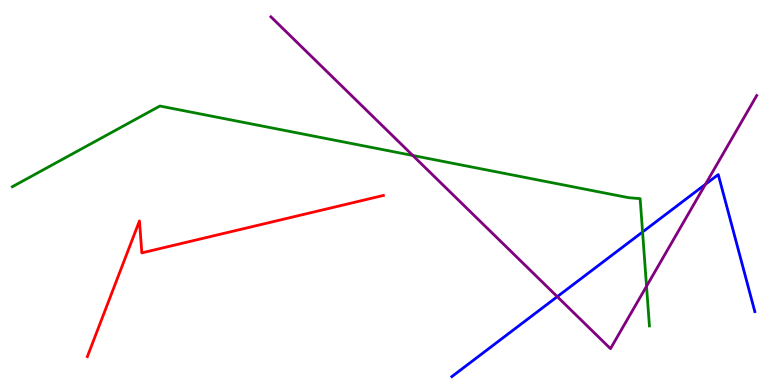[{'lines': ['blue', 'red'], 'intersections': []}, {'lines': ['green', 'red'], 'intersections': []}, {'lines': ['purple', 'red'], 'intersections': []}, {'lines': ['blue', 'green'], 'intersections': [{'x': 8.29, 'y': 3.97}]}, {'lines': ['blue', 'purple'], 'intersections': [{'x': 7.19, 'y': 2.29}, {'x': 9.1, 'y': 5.21}]}, {'lines': ['green', 'purple'], 'intersections': [{'x': 5.33, 'y': 5.96}, {'x': 8.34, 'y': 2.56}]}]